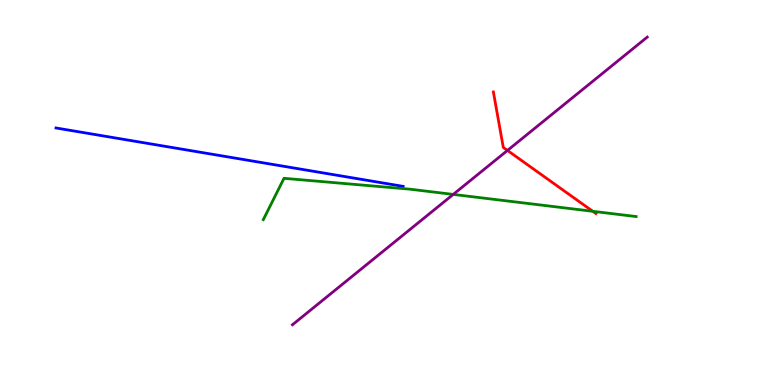[{'lines': ['blue', 'red'], 'intersections': []}, {'lines': ['green', 'red'], 'intersections': [{'x': 7.65, 'y': 4.51}]}, {'lines': ['purple', 'red'], 'intersections': [{'x': 6.55, 'y': 6.09}]}, {'lines': ['blue', 'green'], 'intersections': []}, {'lines': ['blue', 'purple'], 'intersections': []}, {'lines': ['green', 'purple'], 'intersections': [{'x': 5.85, 'y': 4.95}]}]